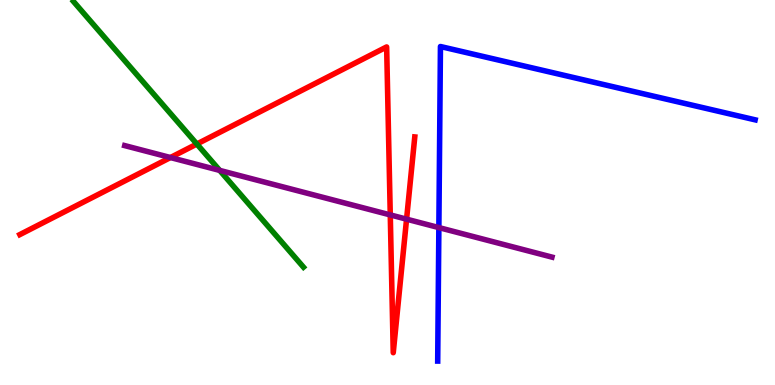[{'lines': ['blue', 'red'], 'intersections': []}, {'lines': ['green', 'red'], 'intersections': [{'x': 2.54, 'y': 6.26}]}, {'lines': ['purple', 'red'], 'intersections': [{'x': 2.2, 'y': 5.91}, {'x': 5.04, 'y': 4.42}, {'x': 5.25, 'y': 4.31}]}, {'lines': ['blue', 'green'], 'intersections': []}, {'lines': ['blue', 'purple'], 'intersections': [{'x': 5.66, 'y': 4.09}]}, {'lines': ['green', 'purple'], 'intersections': [{'x': 2.83, 'y': 5.57}]}]